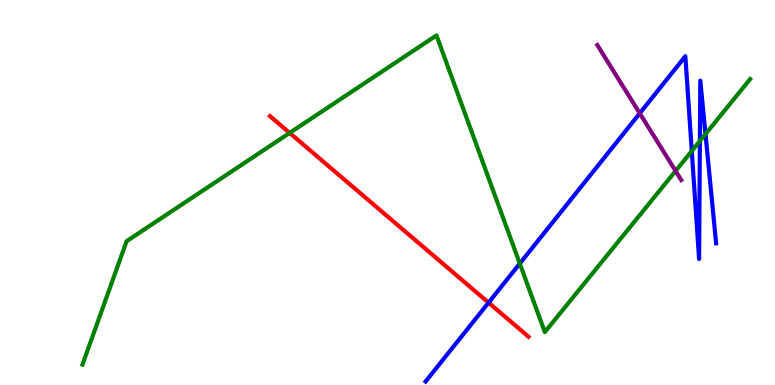[{'lines': ['blue', 'red'], 'intersections': [{'x': 6.3, 'y': 2.14}]}, {'lines': ['green', 'red'], 'intersections': [{'x': 3.74, 'y': 6.55}]}, {'lines': ['purple', 'red'], 'intersections': []}, {'lines': ['blue', 'green'], 'intersections': [{'x': 6.71, 'y': 3.15}, {'x': 8.93, 'y': 6.08}, {'x': 9.03, 'y': 6.34}, {'x': 9.1, 'y': 6.52}]}, {'lines': ['blue', 'purple'], 'intersections': [{'x': 8.25, 'y': 7.06}]}, {'lines': ['green', 'purple'], 'intersections': [{'x': 8.72, 'y': 5.56}]}]